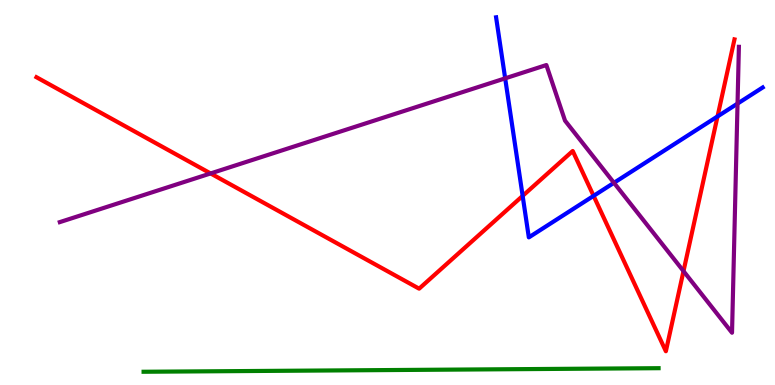[{'lines': ['blue', 'red'], 'intersections': [{'x': 6.74, 'y': 4.91}, {'x': 7.66, 'y': 4.91}, {'x': 9.26, 'y': 6.98}]}, {'lines': ['green', 'red'], 'intersections': []}, {'lines': ['purple', 'red'], 'intersections': [{'x': 2.72, 'y': 5.5}, {'x': 8.82, 'y': 2.96}]}, {'lines': ['blue', 'green'], 'intersections': []}, {'lines': ['blue', 'purple'], 'intersections': [{'x': 6.52, 'y': 7.96}, {'x': 7.92, 'y': 5.25}, {'x': 9.52, 'y': 7.31}]}, {'lines': ['green', 'purple'], 'intersections': []}]